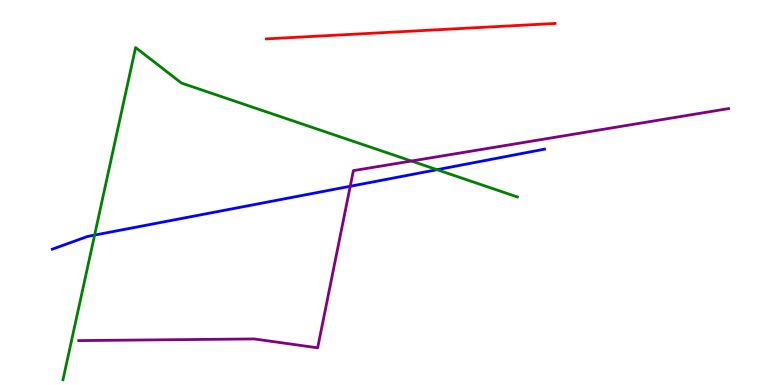[{'lines': ['blue', 'red'], 'intersections': []}, {'lines': ['green', 'red'], 'intersections': []}, {'lines': ['purple', 'red'], 'intersections': []}, {'lines': ['blue', 'green'], 'intersections': [{'x': 1.22, 'y': 3.89}, {'x': 5.64, 'y': 5.59}]}, {'lines': ['blue', 'purple'], 'intersections': [{'x': 4.52, 'y': 5.16}]}, {'lines': ['green', 'purple'], 'intersections': [{'x': 5.31, 'y': 5.82}]}]